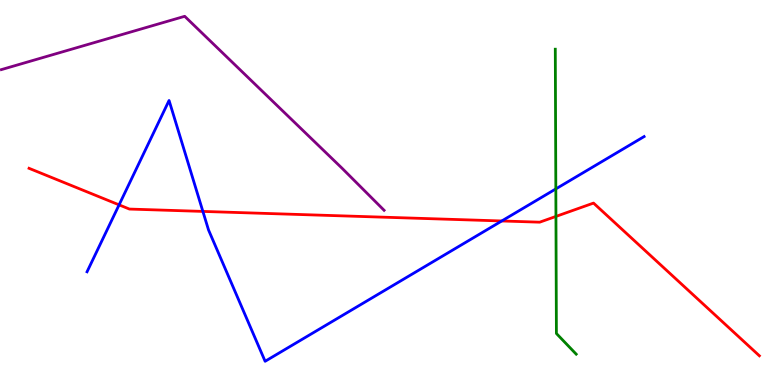[{'lines': ['blue', 'red'], 'intersections': [{'x': 1.54, 'y': 4.68}, {'x': 2.62, 'y': 4.51}, {'x': 6.47, 'y': 4.26}]}, {'lines': ['green', 'red'], 'intersections': [{'x': 7.17, 'y': 4.38}]}, {'lines': ['purple', 'red'], 'intersections': []}, {'lines': ['blue', 'green'], 'intersections': [{'x': 7.17, 'y': 5.09}]}, {'lines': ['blue', 'purple'], 'intersections': []}, {'lines': ['green', 'purple'], 'intersections': []}]